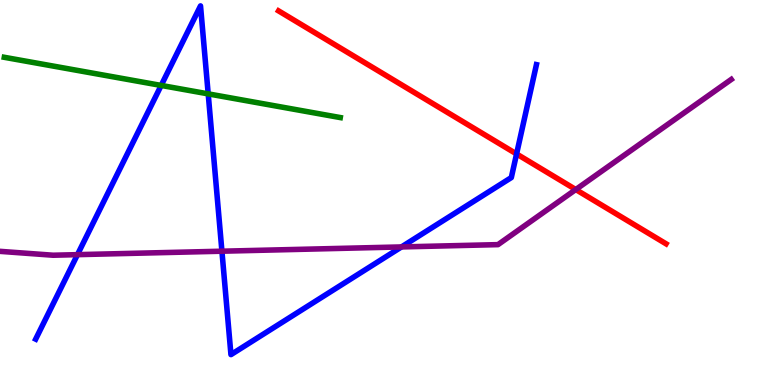[{'lines': ['blue', 'red'], 'intersections': [{'x': 6.67, 'y': 6.0}]}, {'lines': ['green', 'red'], 'intersections': []}, {'lines': ['purple', 'red'], 'intersections': [{'x': 7.43, 'y': 5.08}]}, {'lines': ['blue', 'green'], 'intersections': [{'x': 2.08, 'y': 7.78}, {'x': 2.69, 'y': 7.56}]}, {'lines': ['blue', 'purple'], 'intersections': [{'x': 1.0, 'y': 3.39}, {'x': 2.86, 'y': 3.48}, {'x': 5.18, 'y': 3.59}]}, {'lines': ['green', 'purple'], 'intersections': []}]